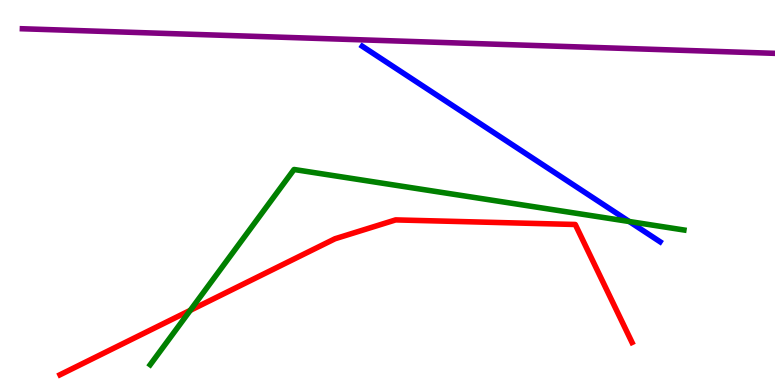[{'lines': ['blue', 'red'], 'intersections': []}, {'lines': ['green', 'red'], 'intersections': [{'x': 2.46, 'y': 1.94}]}, {'lines': ['purple', 'red'], 'intersections': []}, {'lines': ['blue', 'green'], 'intersections': [{'x': 8.12, 'y': 4.25}]}, {'lines': ['blue', 'purple'], 'intersections': []}, {'lines': ['green', 'purple'], 'intersections': []}]